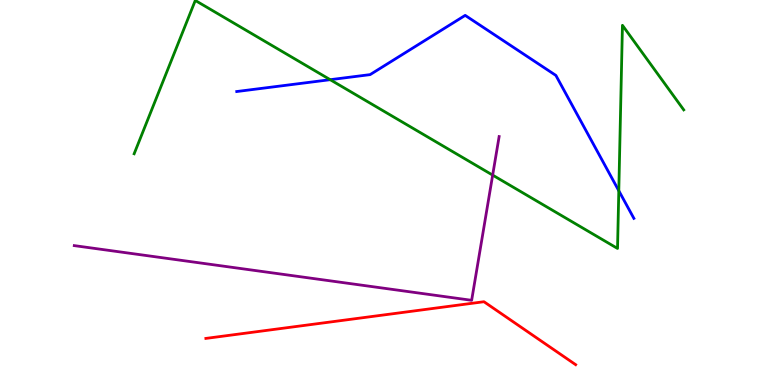[{'lines': ['blue', 'red'], 'intersections': []}, {'lines': ['green', 'red'], 'intersections': []}, {'lines': ['purple', 'red'], 'intersections': []}, {'lines': ['blue', 'green'], 'intersections': [{'x': 4.26, 'y': 7.93}, {'x': 7.98, 'y': 5.05}]}, {'lines': ['blue', 'purple'], 'intersections': []}, {'lines': ['green', 'purple'], 'intersections': [{'x': 6.36, 'y': 5.45}]}]